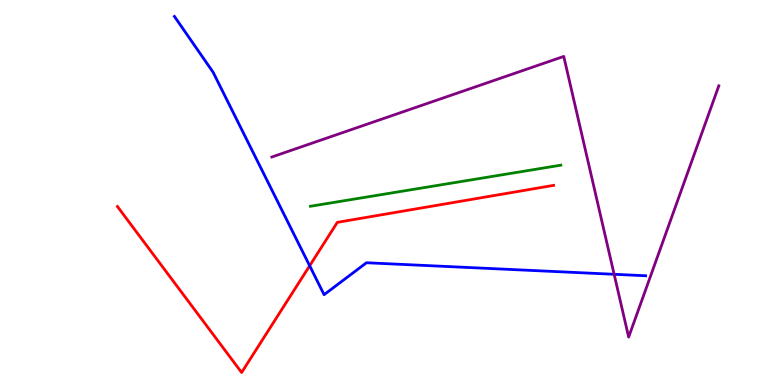[{'lines': ['blue', 'red'], 'intersections': [{'x': 4.0, 'y': 3.1}]}, {'lines': ['green', 'red'], 'intersections': []}, {'lines': ['purple', 'red'], 'intersections': []}, {'lines': ['blue', 'green'], 'intersections': []}, {'lines': ['blue', 'purple'], 'intersections': [{'x': 7.92, 'y': 2.88}]}, {'lines': ['green', 'purple'], 'intersections': []}]